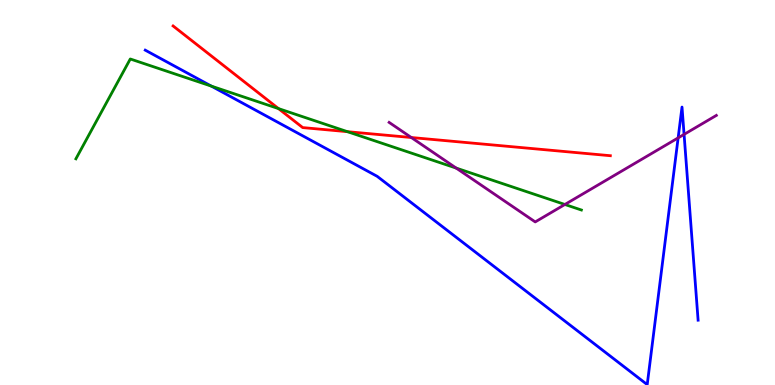[{'lines': ['blue', 'red'], 'intersections': []}, {'lines': ['green', 'red'], 'intersections': [{'x': 3.59, 'y': 7.18}, {'x': 4.48, 'y': 6.58}]}, {'lines': ['purple', 'red'], 'intersections': [{'x': 5.31, 'y': 6.43}]}, {'lines': ['blue', 'green'], 'intersections': [{'x': 2.73, 'y': 7.76}]}, {'lines': ['blue', 'purple'], 'intersections': [{'x': 8.75, 'y': 6.42}, {'x': 8.83, 'y': 6.51}]}, {'lines': ['green', 'purple'], 'intersections': [{'x': 5.89, 'y': 5.63}, {'x': 7.29, 'y': 4.69}]}]